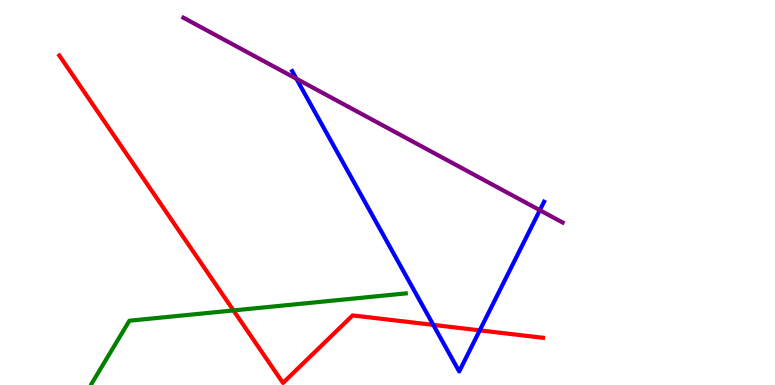[{'lines': ['blue', 'red'], 'intersections': [{'x': 5.59, 'y': 1.56}, {'x': 6.19, 'y': 1.42}]}, {'lines': ['green', 'red'], 'intersections': [{'x': 3.01, 'y': 1.94}]}, {'lines': ['purple', 'red'], 'intersections': []}, {'lines': ['blue', 'green'], 'intersections': []}, {'lines': ['blue', 'purple'], 'intersections': [{'x': 3.82, 'y': 7.95}, {'x': 6.97, 'y': 4.54}]}, {'lines': ['green', 'purple'], 'intersections': []}]